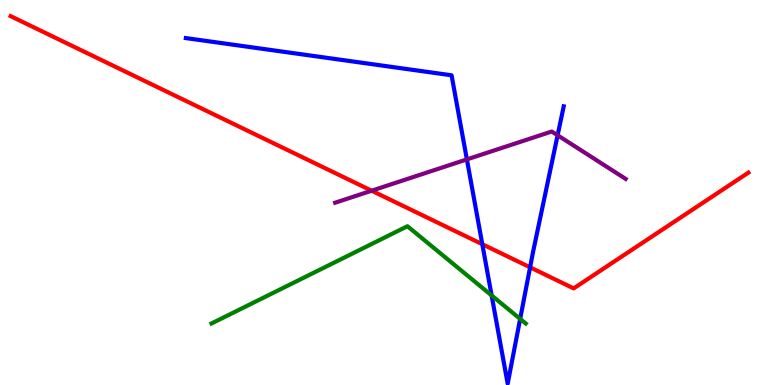[{'lines': ['blue', 'red'], 'intersections': [{'x': 6.22, 'y': 3.66}, {'x': 6.84, 'y': 3.06}]}, {'lines': ['green', 'red'], 'intersections': []}, {'lines': ['purple', 'red'], 'intersections': [{'x': 4.8, 'y': 5.05}]}, {'lines': ['blue', 'green'], 'intersections': [{'x': 6.34, 'y': 2.33}, {'x': 6.71, 'y': 1.72}]}, {'lines': ['blue', 'purple'], 'intersections': [{'x': 6.02, 'y': 5.86}, {'x': 7.2, 'y': 6.49}]}, {'lines': ['green', 'purple'], 'intersections': []}]